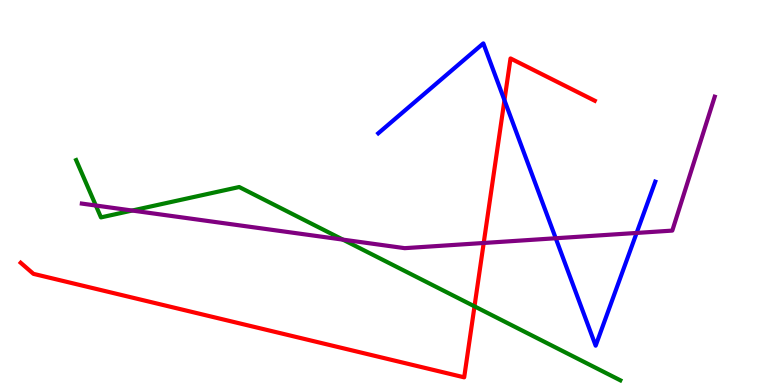[{'lines': ['blue', 'red'], 'intersections': [{'x': 6.51, 'y': 7.4}]}, {'lines': ['green', 'red'], 'intersections': [{'x': 6.12, 'y': 2.04}]}, {'lines': ['purple', 'red'], 'intersections': [{'x': 6.24, 'y': 3.69}]}, {'lines': ['blue', 'green'], 'intersections': []}, {'lines': ['blue', 'purple'], 'intersections': [{'x': 7.17, 'y': 3.81}, {'x': 8.21, 'y': 3.95}]}, {'lines': ['green', 'purple'], 'intersections': [{'x': 1.24, 'y': 4.66}, {'x': 1.71, 'y': 4.53}, {'x': 4.42, 'y': 3.78}]}]